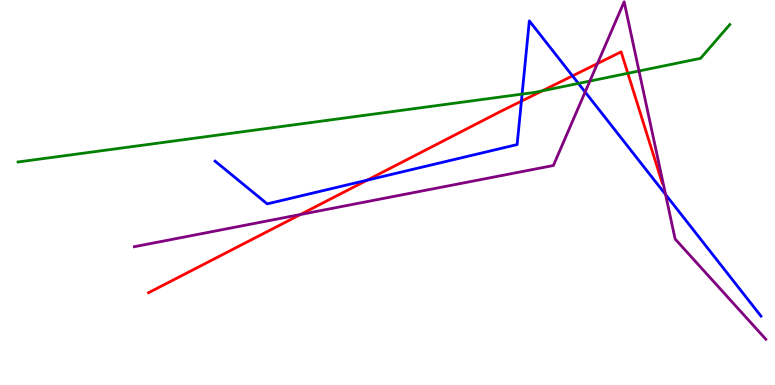[{'lines': ['blue', 'red'], 'intersections': [{'x': 4.74, 'y': 5.32}, {'x': 6.73, 'y': 7.37}, {'x': 7.39, 'y': 8.03}]}, {'lines': ['green', 'red'], 'intersections': [{'x': 7.0, 'y': 7.64}, {'x': 8.1, 'y': 8.1}]}, {'lines': ['purple', 'red'], 'intersections': [{'x': 3.88, 'y': 4.43}, {'x': 7.71, 'y': 8.35}]}, {'lines': ['blue', 'green'], 'intersections': [{'x': 6.74, 'y': 7.56}, {'x': 7.46, 'y': 7.83}]}, {'lines': ['blue', 'purple'], 'intersections': [{'x': 7.55, 'y': 7.61}, {'x': 8.59, 'y': 4.95}]}, {'lines': ['green', 'purple'], 'intersections': [{'x': 7.61, 'y': 7.89}, {'x': 8.25, 'y': 8.16}]}]